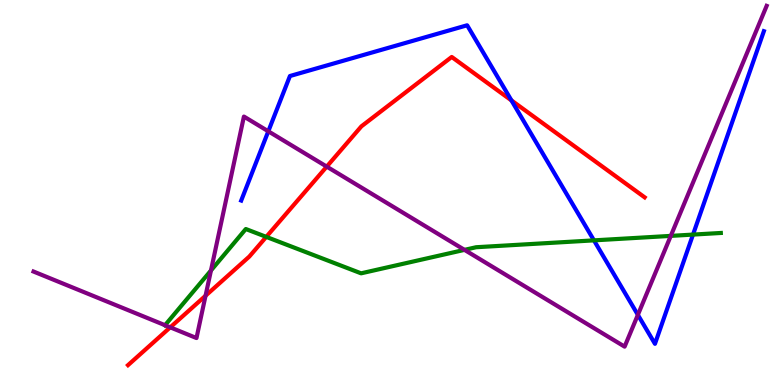[{'lines': ['blue', 'red'], 'intersections': [{'x': 6.6, 'y': 7.39}]}, {'lines': ['green', 'red'], 'intersections': [{'x': 3.44, 'y': 3.85}]}, {'lines': ['purple', 'red'], 'intersections': [{'x': 2.2, 'y': 1.5}, {'x': 2.65, 'y': 2.32}, {'x': 4.22, 'y': 5.67}]}, {'lines': ['blue', 'green'], 'intersections': [{'x': 7.66, 'y': 3.76}, {'x': 8.94, 'y': 3.91}]}, {'lines': ['blue', 'purple'], 'intersections': [{'x': 3.46, 'y': 6.59}, {'x': 8.23, 'y': 1.82}]}, {'lines': ['green', 'purple'], 'intersections': [{'x': 2.13, 'y': 1.55}, {'x': 2.72, 'y': 2.97}, {'x': 5.99, 'y': 3.51}, {'x': 8.66, 'y': 3.87}]}]